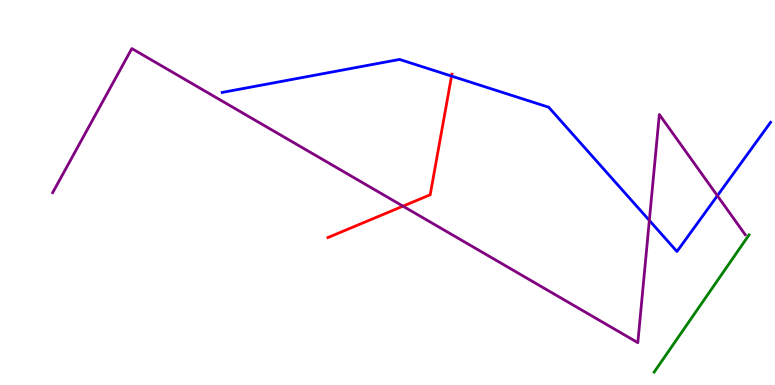[{'lines': ['blue', 'red'], 'intersections': [{'x': 5.83, 'y': 8.02}]}, {'lines': ['green', 'red'], 'intersections': []}, {'lines': ['purple', 'red'], 'intersections': [{'x': 5.2, 'y': 4.65}]}, {'lines': ['blue', 'green'], 'intersections': []}, {'lines': ['blue', 'purple'], 'intersections': [{'x': 8.38, 'y': 4.27}, {'x': 9.26, 'y': 4.92}]}, {'lines': ['green', 'purple'], 'intersections': []}]